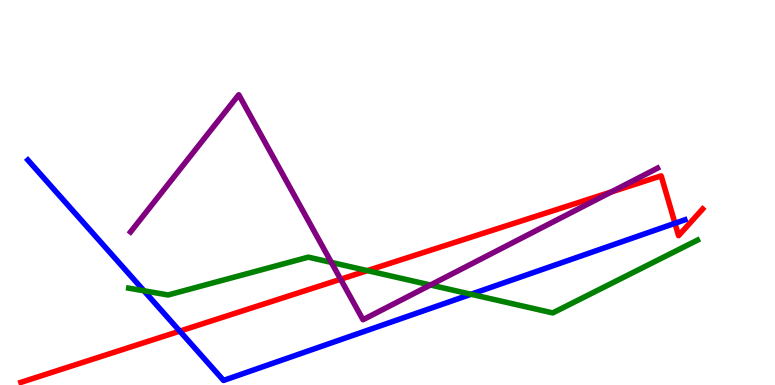[{'lines': ['blue', 'red'], 'intersections': [{'x': 2.32, 'y': 1.4}, {'x': 8.71, 'y': 4.2}]}, {'lines': ['green', 'red'], 'intersections': [{'x': 4.74, 'y': 2.97}]}, {'lines': ['purple', 'red'], 'intersections': [{'x': 4.4, 'y': 2.75}, {'x': 7.89, 'y': 5.01}]}, {'lines': ['blue', 'green'], 'intersections': [{'x': 1.86, 'y': 2.45}, {'x': 6.08, 'y': 2.36}]}, {'lines': ['blue', 'purple'], 'intersections': []}, {'lines': ['green', 'purple'], 'intersections': [{'x': 4.28, 'y': 3.18}, {'x': 5.55, 'y': 2.6}]}]